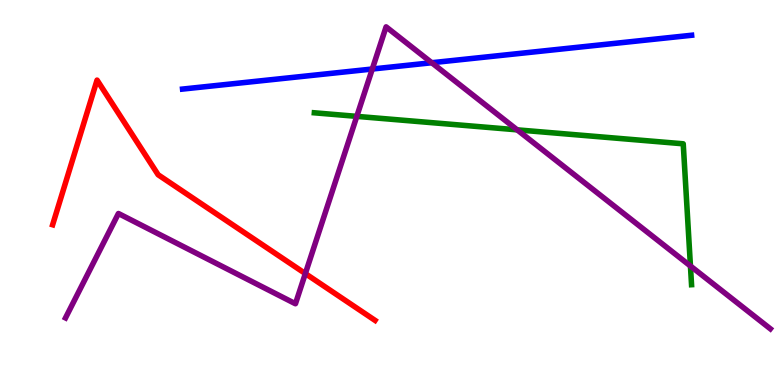[{'lines': ['blue', 'red'], 'intersections': []}, {'lines': ['green', 'red'], 'intersections': []}, {'lines': ['purple', 'red'], 'intersections': [{'x': 3.94, 'y': 2.89}]}, {'lines': ['blue', 'green'], 'intersections': []}, {'lines': ['blue', 'purple'], 'intersections': [{'x': 4.8, 'y': 8.21}, {'x': 5.57, 'y': 8.37}]}, {'lines': ['green', 'purple'], 'intersections': [{'x': 4.6, 'y': 6.98}, {'x': 6.67, 'y': 6.63}, {'x': 8.91, 'y': 3.09}]}]